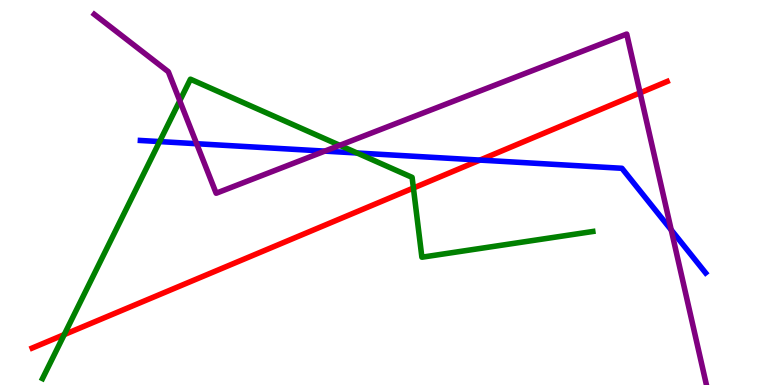[{'lines': ['blue', 'red'], 'intersections': [{'x': 6.19, 'y': 5.84}]}, {'lines': ['green', 'red'], 'intersections': [{'x': 0.829, 'y': 1.31}, {'x': 5.33, 'y': 5.12}]}, {'lines': ['purple', 'red'], 'intersections': [{'x': 8.26, 'y': 7.59}]}, {'lines': ['blue', 'green'], 'intersections': [{'x': 2.06, 'y': 6.32}, {'x': 4.61, 'y': 6.03}]}, {'lines': ['blue', 'purple'], 'intersections': [{'x': 2.54, 'y': 6.27}, {'x': 4.19, 'y': 6.07}, {'x': 8.66, 'y': 4.03}]}, {'lines': ['green', 'purple'], 'intersections': [{'x': 2.32, 'y': 7.38}, {'x': 4.38, 'y': 6.23}]}]